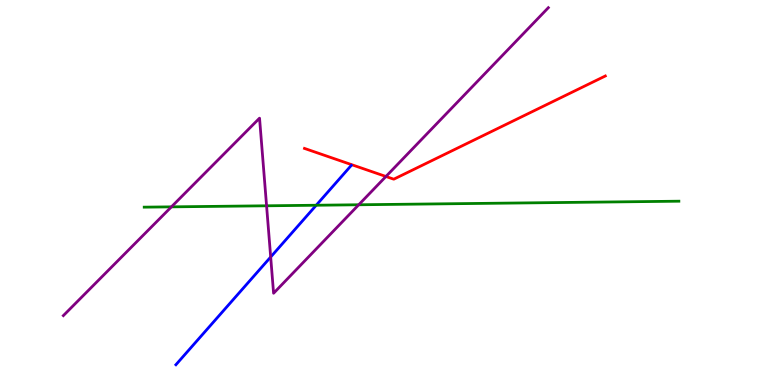[{'lines': ['blue', 'red'], 'intersections': []}, {'lines': ['green', 'red'], 'intersections': []}, {'lines': ['purple', 'red'], 'intersections': [{'x': 4.98, 'y': 5.42}]}, {'lines': ['blue', 'green'], 'intersections': [{'x': 4.08, 'y': 4.67}]}, {'lines': ['blue', 'purple'], 'intersections': [{'x': 3.49, 'y': 3.32}]}, {'lines': ['green', 'purple'], 'intersections': [{'x': 2.21, 'y': 4.63}, {'x': 3.44, 'y': 4.65}, {'x': 4.63, 'y': 4.68}]}]